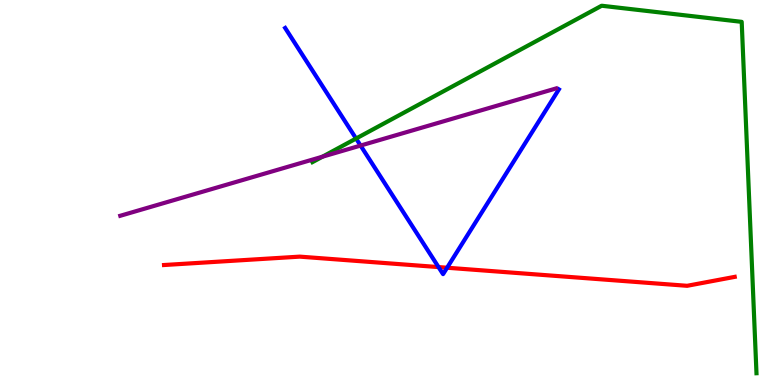[{'lines': ['blue', 'red'], 'intersections': [{'x': 5.66, 'y': 3.06}, {'x': 5.77, 'y': 3.05}]}, {'lines': ['green', 'red'], 'intersections': []}, {'lines': ['purple', 'red'], 'intersections': []}, {'lines': ['blue', 'green'], 'intersections': [{'x': 4.59, 'y': 6.4}]}, {'lines': ['blue', 'purple'], 'intersections': [{'x': 4.65, 'y': 6.22}]}, {'lines': ['green', 'purple'], 'intersections': [{'x': 4.16, 'y': 5.93}]}]